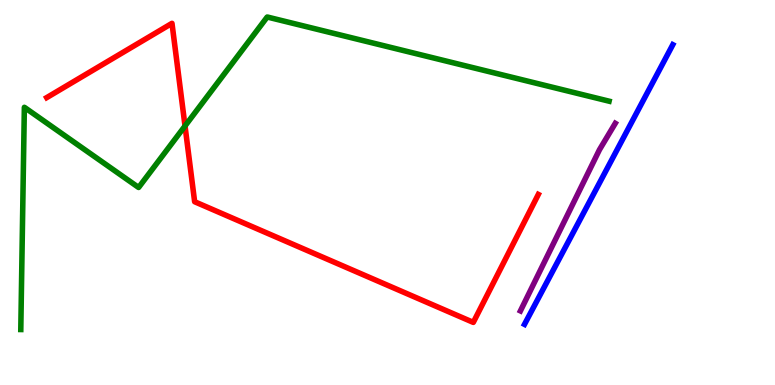[{'lines': ['blue', 'red'], 'intersections': []}, {'lines': ['green', 'red'], 'intersections': [{'x': 2.39, 'y': 6.73}]}, {'lines': ['purple', 'red'], 'intersections': []}, {'lines': ['blue', 'green'], 'intersections': []}, {'lines': ['blue', 'purple'], 'intersections': []}, {'lines': ['green', 'purple'], 'intersections': []}]